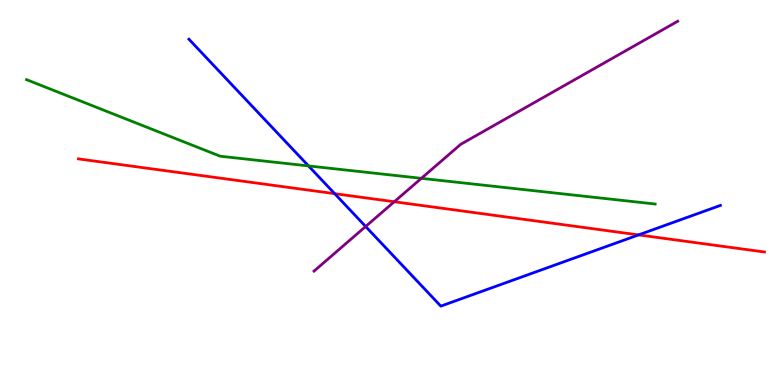[{'lines': ['blue', 'red'], 'intersections': [{'x': 4.32, 'y': 4.97}, {'x': 8.24, 'y': 3.9}]}, {'lines': ['green', 'red'], 'intersections': []}, {'lines': ['purple', 'red'], 'intersections': [{'x': 5.09, 'y': 4.76}]}, {'lines': ['blue', 'green'], 'intersections': [{'x': 3.98, 'y': 5.69}]}, {'lines': ['blue', 'purple'], 'intersections': [{'x': 4.72, 'y': 4.12}]}, {'lines': ['green', 'purple'], 'intersections': [{'x': 5.44, 'y': 5.37}]}]